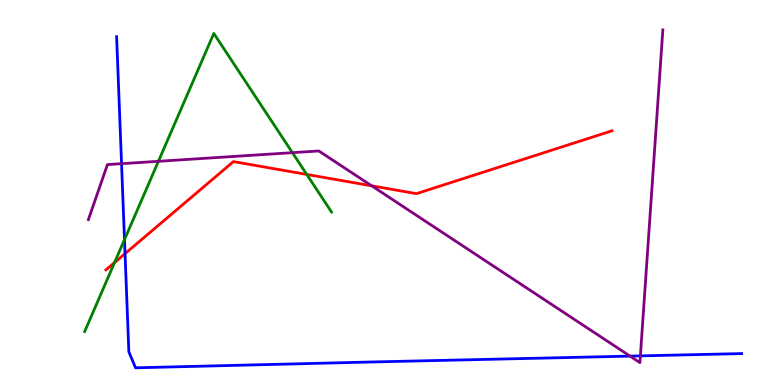[{'lines': ['blue', 'red'], 'intersections': [{'x': 1.61, 'y': 3.41}]}, {'lines': ['green', 'red'], 'intersections': [{'x': 1.48, 'y': 3.18}, {'x': 3.96, 'y': 5.47}]}, {'lines': ['purple', 'red'], 'intersections': [{'x': 4.8, 'y': 5.17}]}, {'lines': ['blue', 'green'], 'intersections': [{'x': 1.61, 'y': 3.78}]}, {'lines': ['blue', 'purple'], 'intersections': [{'x': 1.57, 'y': 5.75}, {'x': 8.13, 'y': 0.75}, {'x': 8.26, 'y': 0.756}]}, {'lines': ['green', 'purple'], 'intersections': [{'x': 2.04, 'y': 5.81}, {'x': 3.77, 'y': 6.03}]}]